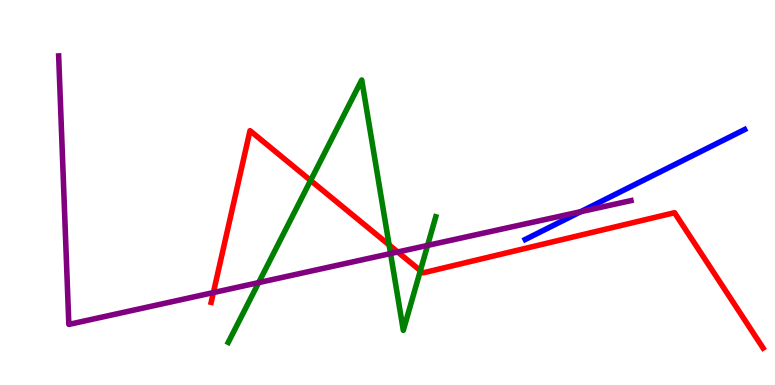[{'lines': ['blue', 'red'], 'intersections': []}, {'lines': ['green', 'red'], 'intersections': [{'x': 4.01, 'y': 5.31}, {'x': 5.02, 'y': 3.64}, {'x': 5.42, 'y': 2.97}]}, {'lines': ['purple', 'red'], 'intersections': [{'x': 2.75, 'y': 2.4}, {'x': 5.13, 'y': 3.45}]}, {'lines': ['blue', 'green'], 'intersections': []}, {'lines': ['blue', 'purple'], 'intersections': [{'x': 7.49, 'y': 4.5}]}, {'lines': ['green', 'purple'], 'intersections': [{'x': 3.34, 'y': 2.66}, {'x': 5.04, 'y': 3.41}, {'x': 5.52, 'y': 3.63}]}]